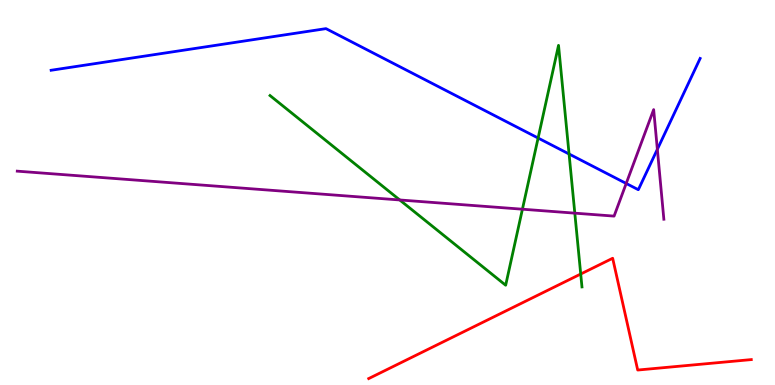[{'lines': ['blue', 'red'], 'intersections': []}, {'lines': ['green', 'red'], 'intersections': [{'x': 7.49, 'y': 2.88}]}, {'lines': ['purple', 'red'], 'intersections': []}, {'lines': ['blue', 'green'], 'intersections': [{'x': 6.94, 'y': 6.41}, {'x': 7.34, 'y': 6.0}]}, {'lines': ['blue', 'purple'], 'intersections': [{'x': 8.08, 'y': 5.23}, {'x': 8.48, 'y': 6.12}]}, {'lines': ['green', 'purple'], 'intersections': [{'x': 5.16, 'y': 4.81}, {'x': 6.74, 'y': 4.57}, {'x': 7.42, 'y': 4.46}]}]